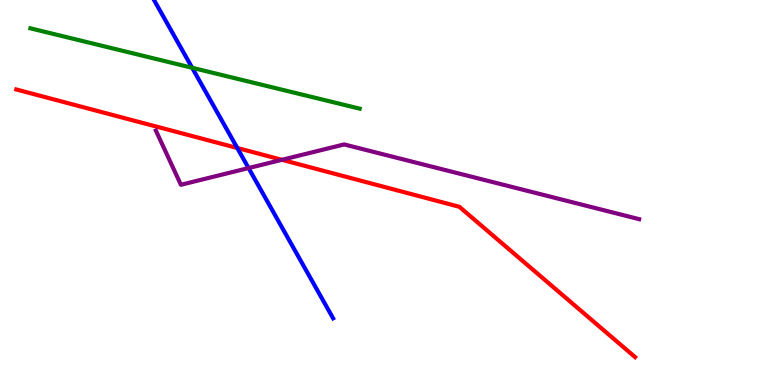[{'lines': ['blue', 'red'], 'intersections': [{'x': 3.06, 'y': 6.16}]}, {'lines': ['green', 'red'], 'intersections': []}, {'lines': ['purple', 'red'], 'intersections': [{'x': 3.64, 'y': 5.85}]}, {'lines': ['blue', 'green'], 'intersections': [{'x': 2.48, 'y': 8.24}]}, {'lines': ['blue', 'purple'], 'intersections': [{'x': 3.21, 'y': 5.63}]}, {'lines': ['green', 'purple'], 'intersections': []}]